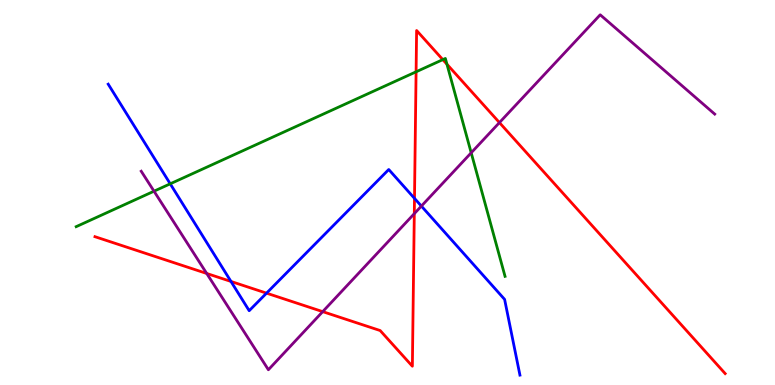[{'lines': ['blue', 'red'], 'intersections': [{'x': 2.98, 'y': 2.69}, {'x': 3.44, 'y': 2.39}, {'x': 5.35, 'y': 4.85}]}, {'lines': ['green', 'red'], 'intersections': [{'x': 5.37, 'y': 8.13}, {'x': 5.71, 'y': 8.45}, {'x': 5.77, 'y': 8.33}]}, {'lines': ['purple', 'red'], 'intersections': [{'x': 2.67, 'y': 2.9}, {'x': 4.16, 'y': 1.91}, {'x': 5.35, 'y': 4.45}, {'x': 6.44, 'y': 6.82}]}, {'lines': ['blue', 'green'], 'intersections': [{'x': 2.2, 'y': 5.23}]}, {'lines': ['blue', 'purple'], 'intersections': [{'x': 5.44, 'y': 4.65}]}, {'lines': ['green', 'purple'], 'intersections': [{'x': 1.99, 'y': 5.03}, {'x': 6.08, 'y': 6.03}]}]